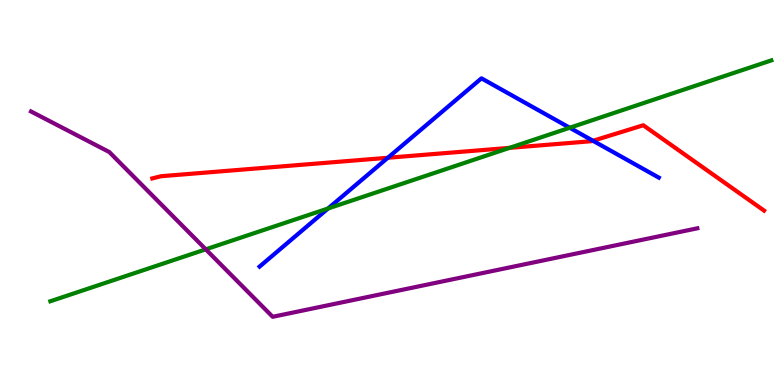[{'lines': ['blue', 'red'], 'intersections': [{'x': 5.0, 'y': 5.9}, {'x': 7.65, 'y': 6.34}]}, {'lines': ['green', 'red'], 'intersections': [{'x': 6.57, 'y': 6.16}]}, {'lines': ['purple', 'red'], 'intersections': []}, {'lines': ['blue', 'green'], 'intersections': [{'x': 4.23, 'y': 4.58}, {'x': 7.35, 'y': 6.68}]}, {'lines': ['blue', 'purple'], 'intersections': []}, {'lines': ['green', 'purple'], 'intersections': [{'x': 2.66, 'y': 3.52}]}]